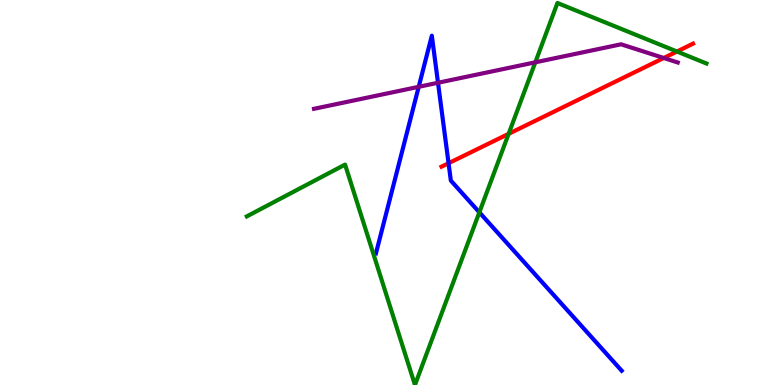[{'lines': ['blue', 'red'], 'intersections': [{'x': 5.79, 'y': 5.76}]}, {'lines': ['green', 'red'], 'intersections': [{'x': 6.56, 'y': 6.52}, {'x': 8.73, 'y': 8.66}]}, {'lines': ['purple', 'red'], 'intersections': [{'x': 8.56, 'y': 8.49}]}, {'lines': ['blue', 'green'], 'intersections': [{'x': 6.19, 'y': 4.48}]}, {'lines': ['blue', 'purple'], 'intersections': [{'x': 5.4, 'y': 7.75}, {'x': 5.65, 'y': 7.85}]}, {'lines': ['green', 'purple'], 'intersections': [{'x': 6.91, 'y': 8.38}]}]